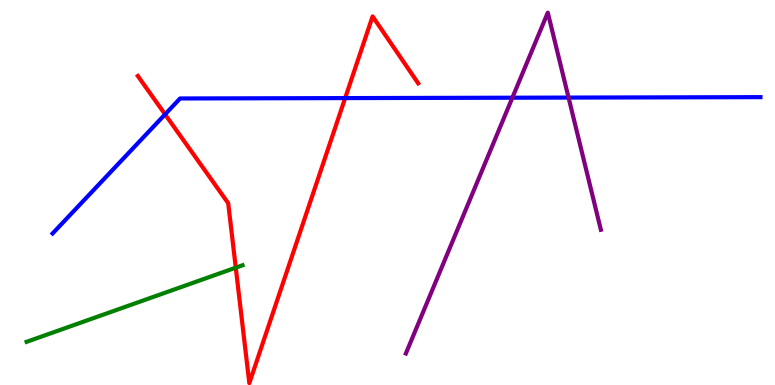[{'lines': ['blue', 'red'], 'intersections': [{'x': 2.13, 'y': 7.03}, {'x': 4.45, 'y': 7.45}]}, {'lines': ['green', 'red'], 'intersections': [{'x': 3.04, 'y': 3.05}]}, {'lines': ['purple', 'red'], 'intersections': []}, {'lines': ['blue', 'green'], 'intersections': []}, {'lines': ['blue', 'purple'], 'intersections': [{'x': 6.61, 'y': 7.46}, {'x': 7.34, 'y': 7.47}]}, {'lines': ['green', 'purple'], 'intersections': []}]